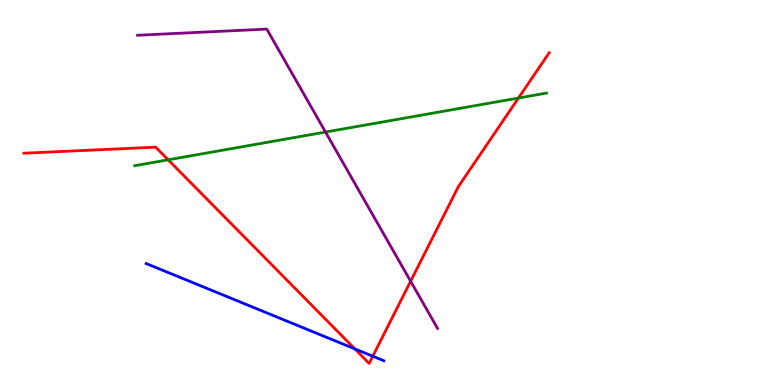[{'lines': ['blue', 'red'], 'intersections': [{'x': 4.58, 'y': 0.939}, {'x': 4.81, 'y': 0.748}]}, {'lines': ['green', 'red'], 'intersections': [{'x': 2.17, 'y': 5.85}, {'x': 6.69, 'y': 7.45}]}, {'lines': ['purple', 'red'], 'intersections': [{'x': 5.3, 'y': 2.7}]}, {'lines': ['blue', 'green'], 'intersections': []}, {'lines': ['blue', 'purple'], 'intersections': []}, {'lines': ['green', 'purple'], 'intersections': [{'x': 4.2, 'y': 6.57}]}]